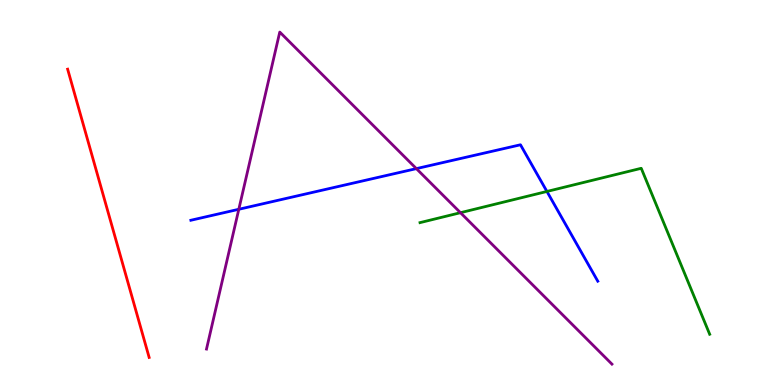[{'lines': ['blue', 'red'], 'intersections': []}, {'lines': ['green', 'red'], 'intersections': []}, {'lines': ['purple', 'red'], 'intersections': []}, {'lines': ['blue', 'green'], 'intersections': [{'x': 7.06, 'y': 5.03}]}, {'lines': ['blue', 'purple'], 'intersections': [{'x': 3.08, 'y': 4.56}, {'x': 5.37, 'y': 5.62}]}, {'lines': ['green', 'purple'], 'intersections': [{'x': 5.94, 'y': 4.48}]}]